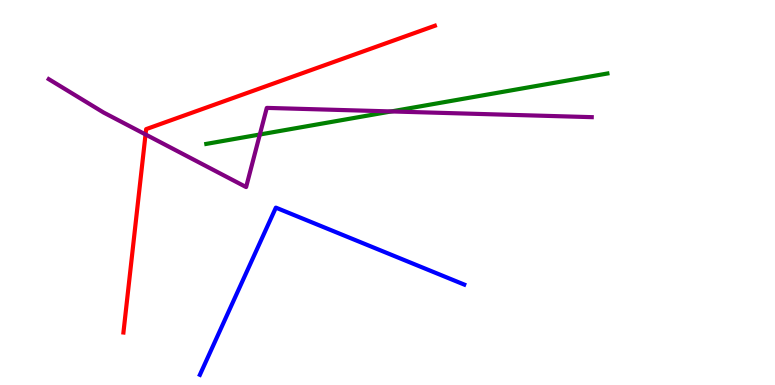[{'lines': ['blue', 'red'], 'intersections': []}, {'lines': ['green', 'red'], 'intersections': []}, {'lines': ['purple', 'red'], 'intersections': [{'x': 1.88, 'y': 6.51}]}, {'lines': ['blue', 'green'], 'intersections': []}, {'lines': ['blue', 'purple'], 'intersections': []}, {'lines': ['green', 'purple'], 'intersections': [{'x': 3.35, 'y': 6.51}, {'x': 5.05, 'y': 7.11}]}]